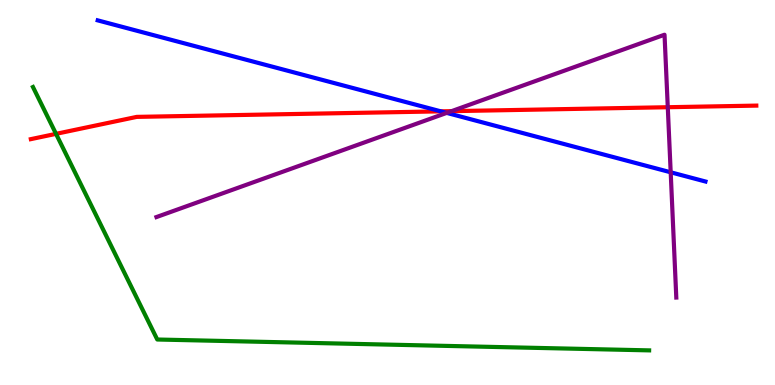[{'lines': ['blue', 'red'], 'intersections': [{'x': 5.69, 'y': 7.11}]}, {'lines': ['green', 'red'], 'intersections': [{'x': 0.723, 'y': 6.52}]}, {'lines': ['purple', 'red'], 'intersections': [{'x': 5.83, 'y': 7.11}, {'x': 8.62, 'y': 7.22}]}, {'lines': ['blue', 'green'], 'intersections': []}, {'lines': ['blue', 'purple'], 'intersections': [{'x': 5.76, 'y': 7.07}, {'x': 8.65, 'y': 5.52}]}, {'lines': ['green', 'purple'], 'intersections': []}]